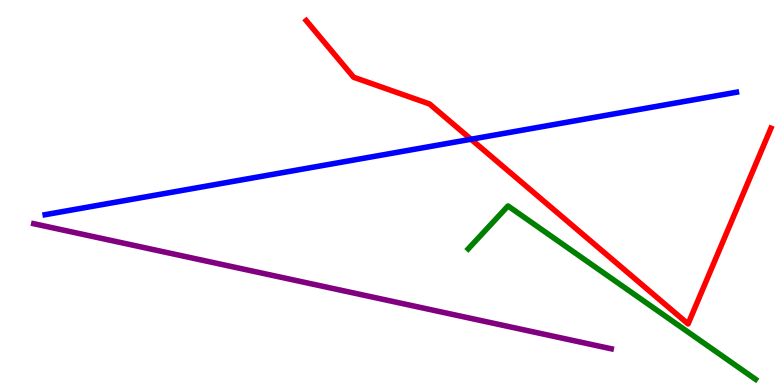[{'lines': ['blue', 'red'], 'intersections': [{'x': 6.08, 'y': 6.38}]}, {'lines': ['green', 'red'], 'intersections': []}, {'lines': ['purple', 'red'], 'intersections': []}, {'lines': ['blue', 'green'], 'intersections': []}, {'lines': ['blue', 'purple'], 'intersections': []}, {'lines': ['green', 'purple'], 'intersections': []}]